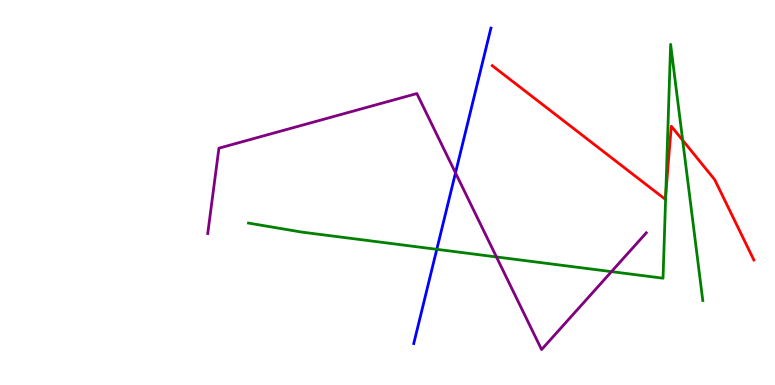[{'lines': ['blue', 'red'], 'intersections': []}, {'lines': ['green', 'red'], 'intersections': [{'x': 8.59, 'y': 4.96}, {'x': 8.81, 'y': 6.36}]}, {'lines': ['purple', 'red'], 'intersections': []}, {'lines': ['blue', 'green'], 'intersections': [{'x': 5.64, 'y': 3.52}]}, {'lines': ['blue', 'purple'], 'intersections': [{'x': 5.88, 'y': 5.51}]}, {'lines': ['green', 'purple'], 'intersections': [{'x': 6.41, 'y': 3.33}, {'x': 7.89, 'y': 2.94}]}]